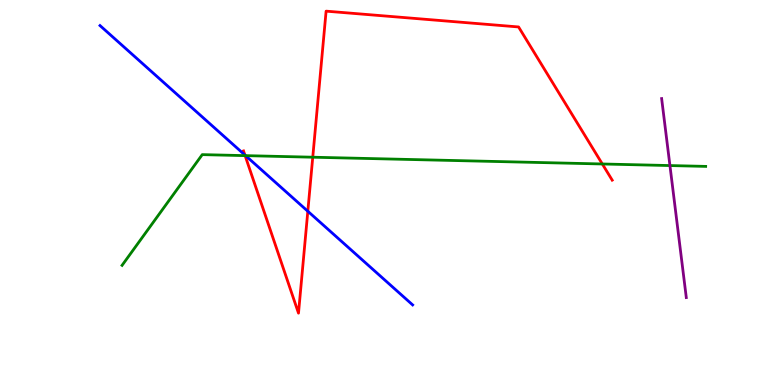[{'lines': ['blue', 'red'], 'intersections': [{'x': 3.16, 'y': 5.97}, {'x': 3.97, 'y': 4.51}]}, {'lines': ['green', 'red'], 'intersections': [{'x': 3.16, 'y': 5.96}, {'x': 4.04, 'y': 5.92}, {'x': 7.77, 'y': 5.74}]}, {'lines': ['purple', 'red'], 'intersections': []}, {'lines': ['blue', 'green'], 'intersections': [{'x': 3.17, 'y': 5.96}]}, {'lines': ['blue', 'purple'], 'intersections': []}, {'lines': ['green', 'purple'], 'intersections': [{'x': 8.64, 'y': 5.7}]}]